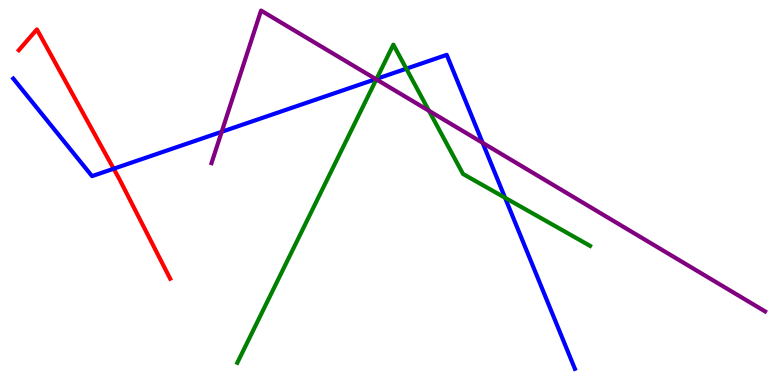[{'lines': ['blue', 'red'], 'intersections': [{'x': 1.47, 'y': 5.62}]}, {'lines': ['green', 'red'], 'intersections': []}, {'lines': ['purple', 'red'], 'intersections': []}, {'lines': ['blue', 'green'], 'intersections': [{'x': 4.86, 'y': 7.95}, {'x': 5.24, 'y': 8.22}, {'x': 6.52, 'y': 4.86}]}, {'lines': ['blue', 'purple'], 'intersections': [{'x': 2.86, 'y': 6.58}, {'x': 4.85, 'y': 7.95}, {'x': 6.23, 'y': 6.29}]}, {'lines': ['green', 'purple'], 'intersections': [{'x': 4.86, 'y': 7.94}, {'x': 5.54, 'y': 7.12}]}]